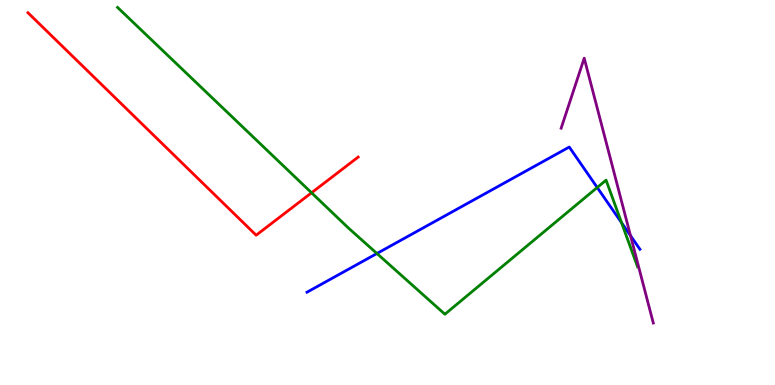[{'lines': ['blue', 'red'], 'intersections': []}, {'lines': ['green', 'red'], 'intersections': [{'x': 4.02, 'y': 4.99}]}, {'lines': ['purple', 'red'], 'intersections': []}, {'lines': ['blue', 'green'], 'intersections': [{'x': 4.86, 'y': 3.42}, {'x': 7.71, 'y': 5.13}, {'x': 8.02, 'y': 4.22}]}, {'lines': ['blue', 'purple'], 'intersections': [{'x': 8.14, 'y': 3.88}]}, {'lines': ['green', 'purple'], 'intersections': []}]